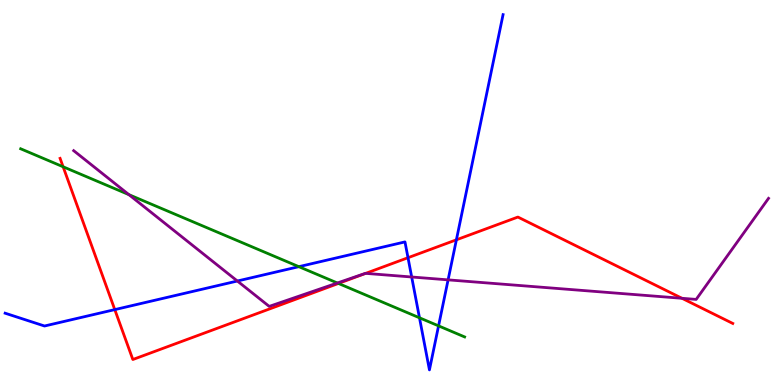[{'lines': ['blue', 'red'], 'intersections': [{'x': 1.48, 'y': 1.96}, {'x': 5.26, 'y': 3.31}, {'x': 5.89, 'y': 3.77}]}, {'lines': ['green', 'red'], 'intersections': [{'x': 0.814, 'y': 5.67}, {'x': 4.37, 'y': 2.64}]}, {'lines': ['purple', 'red'], 'intersections': [{'x': 4.72, 'y': 2.9}, {'x': 8.8, 'y': 2.25}]}, {'lines': ['blue', 'green'], 'intersections': [{'x': 3.86, 'y': 3.07}, {'x': 5.41, 'y': 1.75}, {'x': 5.66, 'y': 1.54}]}, {'lines': ['blue', 'purple'], 'intersections': [{'x': 3.06, 'y': 2.7}, {'x': 5.31, 'y': 2.81}, {'x': 5.78, 'y': 2.73}]}, {'lines': ['green', 'purple'], 'intersections': [{'x': 1.66, 'y': 4.94}, {'x': 4.35, 'y': 2.65}]}]